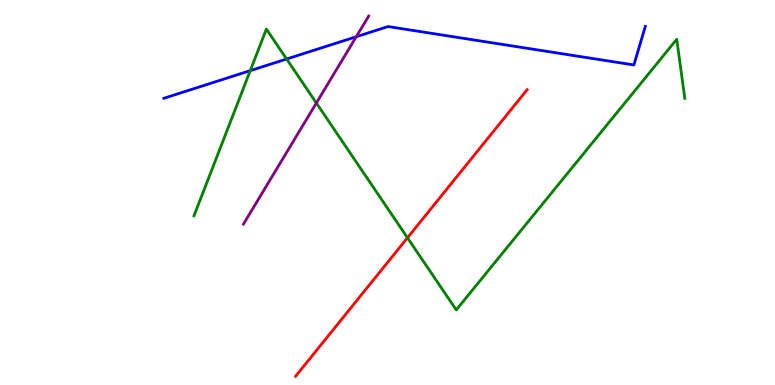[{'lines': ['blue', 'red'], 'intersections': []}, {'lines': ['green', 'red'], 'intersections': [{'x': 5.26, 'y': 3.82}]}, {'lines': ['purple', 'red'], 'intersections': []}, {'lines': ['blue', 'green'], 'intersections': [{'x': 3.23, 'y': 8.17}, {'x': 3.7, 'y': 8.47}]}, {'lines': ['blue', 'purple'], 'intersections': [{'x': 4.6, 'y': 9.05}]}, {'lines': ['green', 'purple'], 'intersections': [{'x': 4.08, 'y': 7.32}]}]